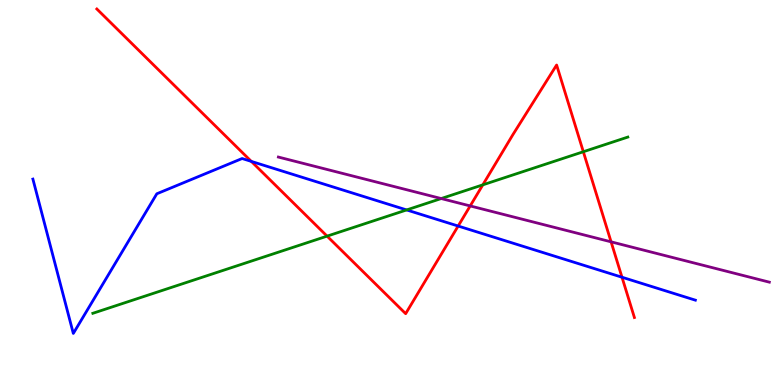[{'lines': ['blue', 'red'], 'intersections': [{'x': 3.24, 'y': 5.81}, {'x': 5.91, 'y': 4.13}, {'x': 8.03, 'y': 2.8}]}, {'lines': ['green', 'red'], 'intersections': [{'x': 4.22, 'y': 3.87}, {'x': 6.23, 'y': 5.2}, {'x': 7.53, 'y': 6.06}]}, {'lines': ['purple', 'red'], 'intersections': [{'x': 6.07, 'y': 4.65}, {'x': 7.89, 'y': 3.72}]}, {'lines': ['blue', 'green'], 'intersections': [{'x': 5.25, 'y': 4.55}]}, {'lines': ['blue', 'purple'], 'intersections': []}, {'lines': ['green', 'purple'], 'intersections': [{'x': 5.69, 'y': 4.84}]}]